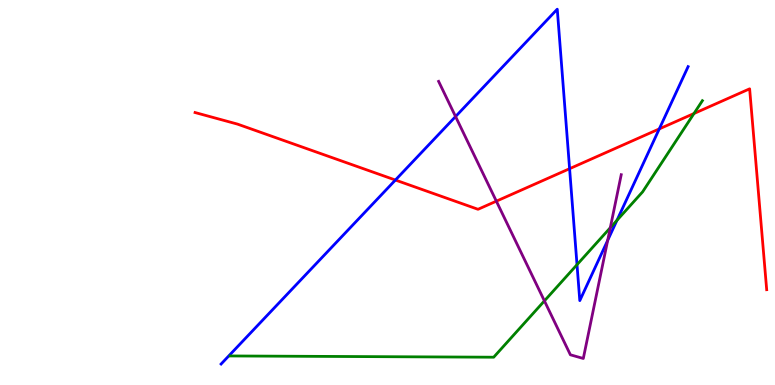[{'lines': ['blue', 'red'], 'intersections': [{'x': 5.1, 'y': 5.32}, {'x': 7.35, 'y': 5.62}, {'x': 8.51, 'y': 6.65}]}, {'lines': ['green', 'red'], 'intersections': [{'x': 8.95, 'y': 7.05}]}, {'lines': ['purple', 'red'], 'intersections': [{'x': 6.4, 'y': 4.77}]}, {'lines': ['blue', 'green'], 'intersections': [{'x': 7.45, 'y': 3.12}, {'x': 7.96, 'y': 4.28}]}, {'lines': ['blue', 'purple'], 'intersections': [{'x': 5.88, 'y': 6.97}, {'x': 7.84, 'y': 3.76}]}, {'lines': ['green', 'purple'], 'intersections': [{'x': 7.02, 'y': 2.18}, {'x': 7.87, 'y': 4.08}]}]